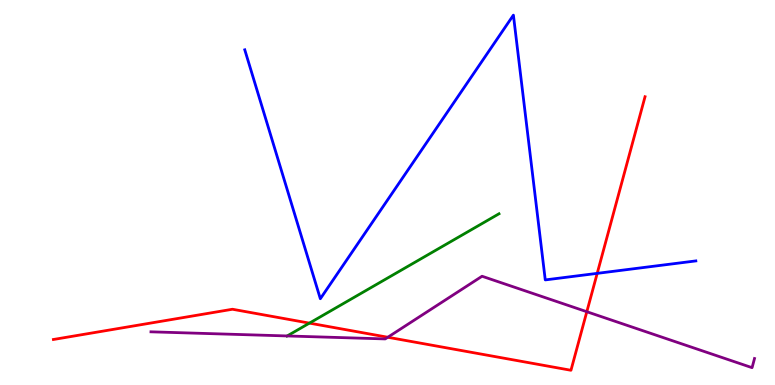[{'lines': ['blue', 'red'], 'intersections': [{'x': 7.71, 'y': 2.9}]}, {'lines': ['green', 'red'], 'intersections': [{'x': 3.99, 'y': 1.61}]}, {'lines': ['purple', 'red'], 'intersections': [{'x': 5.0, 'y': 1.24}, {'x': 7.57, 'y': 1.9}]}, {'lines': ['blue', 'green'], 'intersections': []}, {'lines': ['blue', 'purple'], 'intersections': []}, {'lines': ['green', 'purple'], 'intersections': [{'x': 3.71, 'y': 1.27}]}]